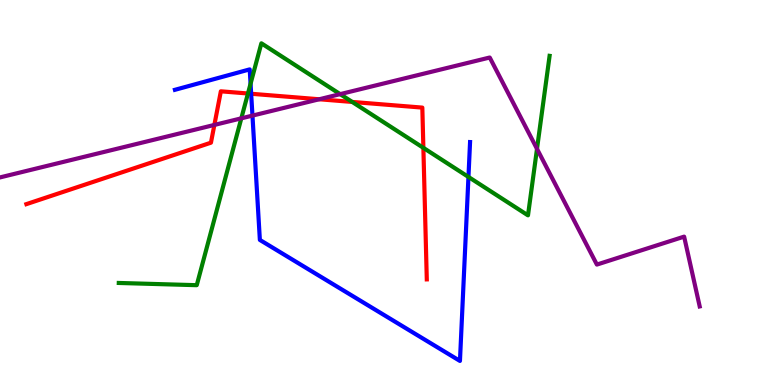[{'lines': ['blue', 'red'], 'intersections': [{'x': 3.24, 'y': 7.56}]}, {'lines': ['green', 'red'], 'intersections': [{'x': 3.2, 'y': 7.57}, {'x': 4.54, 'y': 7.35}, {'x': 5.46, 'y': 6.16}]}, {'lines': ['purple', 'red'], 'intersections': [{'x': 2.77, 'y': 6.76}, {'x': 4.12, 'y': 7.42}]}, {'lines': ['blue', 'green'], 'intersections': [{'x': 3.23, 'y': 7.83}, {'x': 6.04, 'y': 5.4}]}, {'lines': ['blue', 'purple'], 'intersections': [{'x': 3.26, 'y': 7.0}]}, {'lines': ['green', 'purple'], 'intersections': [{'x': 3.11, 'y': 6.93}, {'x': 4.39, 'y': 7.55}, {'x': 6.93, 'y': 6.13}]}]